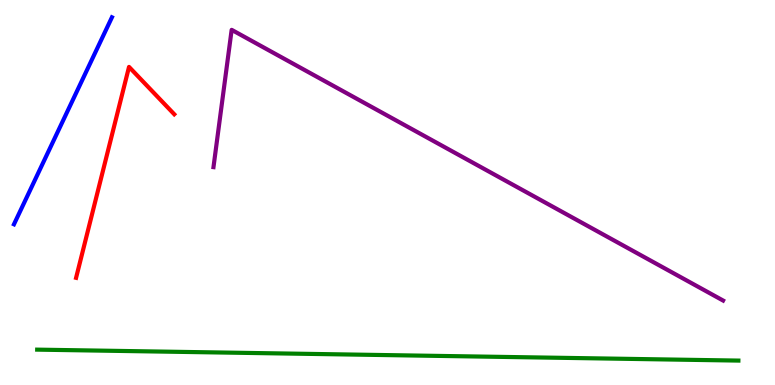[{'lines': ['blue', 'red'], 'intersections': []}, {'lines': ['green', 'red'], 'intersections': []}, {'lines': ['purple', 'red'], 'intersections': []}, {'lines': ['blue', 'green'], 'intersections': []}, {'lines': ['blue', 'purple'], 'intersections': []}, {'lines': ['green', 'purple'], 'intersections': []}]